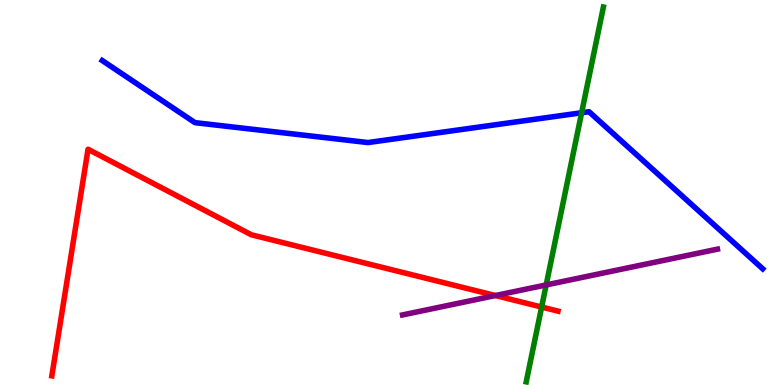[{'lines': ['blue', 'red'], 'intersections': []}, {'lines': ['green', 'red'], 'intersections': [{'x': 6.99, 'y': 2.02}]}, {'lines': ['purple', 'red'], 'intersections': [{'x': 6.39, 'y': 2.32}]}, {'lines': ['blue', 'green'], 'intersections': [{'x': 7.5, 'y': 7.07}]}, {'lines': ['blue', 'purple'], 'intersections': []}, {'lines': ['green', 'purple'], 'intersections': [{'x': 7.05, 'y': 2.6}]}]